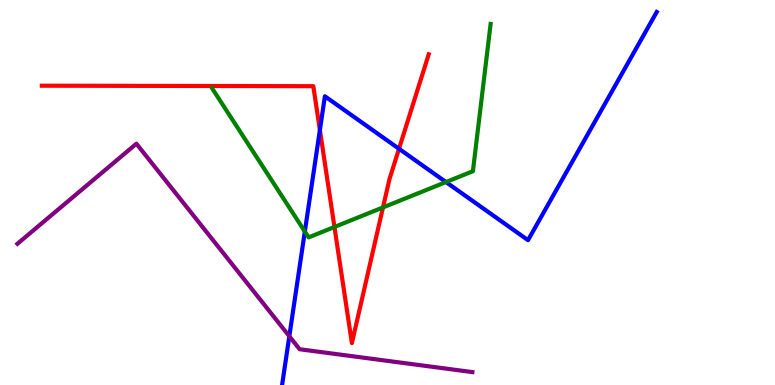[{'lines': ['blue', 'red'], 'intersections': [{'x': 4.13, 'y': 6.62}, {'x': 5.15, 'y': 6.14}]}, {'lines': ['green', 'red'], 'intersections': [{'x': 4.32, 'y': 4.1}, {'x': 4.94, 'y': 4.61}]}, {'lines': ['purple', 'red'], 'intersections': []}, {'lines': ['blue', 'green'], 'intersections': [{'x': 3.93, 'y': 3.99}, {'x': 5.75, 'y': 5.27}]}, {'lines': ['blue', 'purple'], 'intersections': [{'x': 3.73, 'y': 1.27}]}, {'lines': ['green', 'purple'], 'intersections': []}]